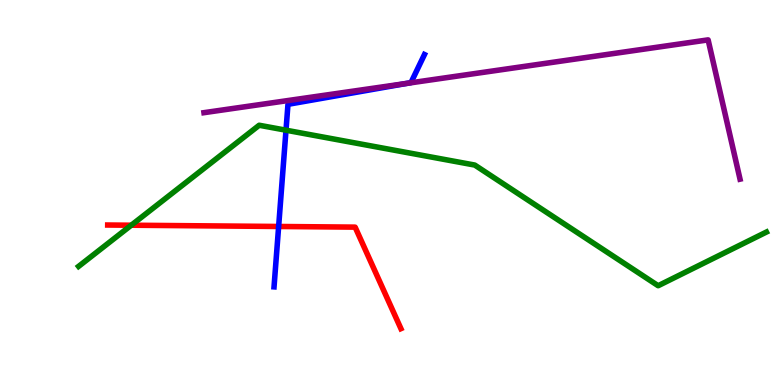[{'lines': ['blue', 'red'], 'intersections': [{'x': 3.6, 'y': 4.12}]}, {'lines': ['green', 'red'], 'intersections': [{'x': 1.69, 'y': 4.15}]}, {'lines': ['purple', 'red'], 'intersections': []}, {'lines': ['blue', 'green'], 'intersections': [{'x': 3.69, 'y': 6.62}]}, {'lines': ['blue', 'purple'], 'intersections': [{'x': 5.25, 'y': 7.83}]}, {'lines': ['green', 'purple'], 'intersections': []}]